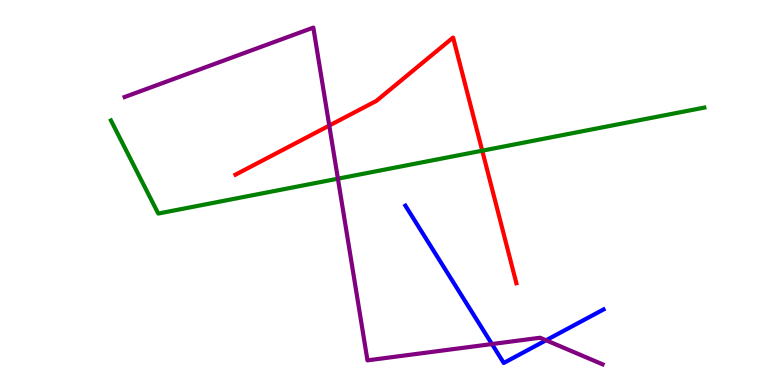[{'lines': ['blue', 'red'], 'intersections': []}, {'lines': ['green', 'red'], 'intersections': [{'x': 6.22, 'y': 6.09}]}, {'lines': ['purple', 'red'], 'intersections': [{'x': 4.25, 'y': 6.74}]}, {'lines': ['blue', 'green'], 'intersections': []}, {'lines': ['blue', 'purple'], 'intersections': [{'x': 6.35, 'y': 1.06}, {'x': 7.05, 'y': 1.16}]}, {'lines': ['green', 'purple'], 'intersections': [{'x': 4.36, 'y': 5.36}]}]